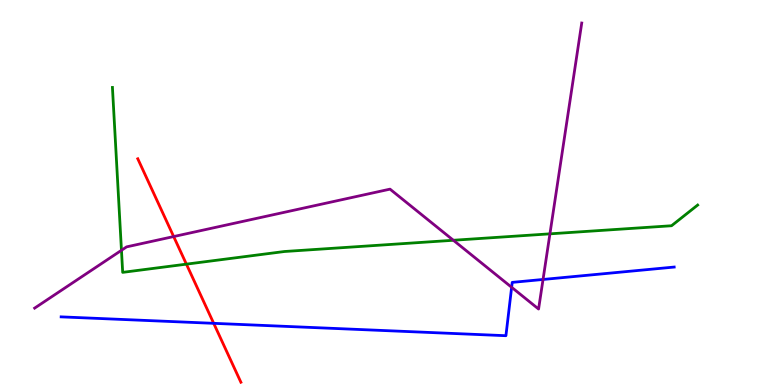[{'lines': ['blue', 'red'], 'intersections': [{'x': 2.76, 'y': 1.6}]}, {'lines': ['green', 'red'], 'intersections': [{'x': 2.41, 'y': 3.14}]}, {'lines': ['purple', 'red'], 'intersections': [{'x': 2.24, 'y': 3.86}]}, {'lines': ['blue', 'green'], 'intersections': []}, {'lines': ['blue', 'purple'], 'intersections': [{'x': 6.6, 'y': 2.54}, {'x': 7.01, 'y': 2.74}]}, {'lines': ['green', 'purple'], 'intersections': [{'x': 1.57, 'y': 3.5}, {'x': 5.85, 'y': 3.76}, {'x': 7.1, 'y': 3.93}]}]